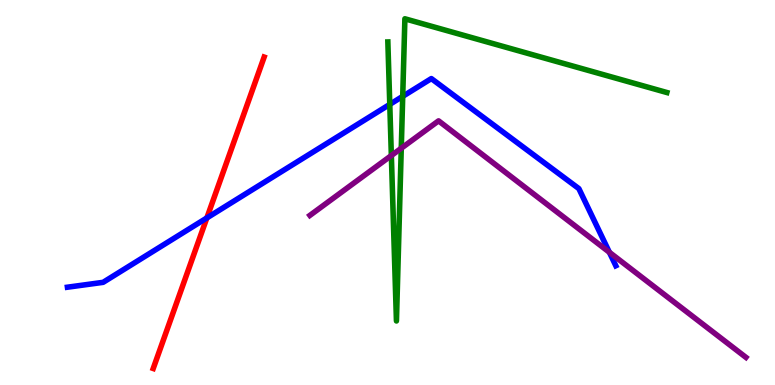[{'lines': ['blue', 'red'], 'intersections': [{'x': 2.67, 'y': 4.34}]}, {'lines': ['green', 'red'], 'intersections': []}, {'lines': ['purple', 'red'], 'intersections': []}, {'lines': ['blue', 'green'], 'intersections': [{'x': 5.03, 'y': 7.29}, {'x': 5.2, 'y': 7.5}]}, {'lines': ['blue', 'purple'], 'intersections': [{'x': 7.86, 'y': 3.45}]}, {'lines': ['green', 'purple'], 'intersections': [{'x': 5.05, 'y': 5.96}, {'x': 5.18, 'y': 6.15}]}]